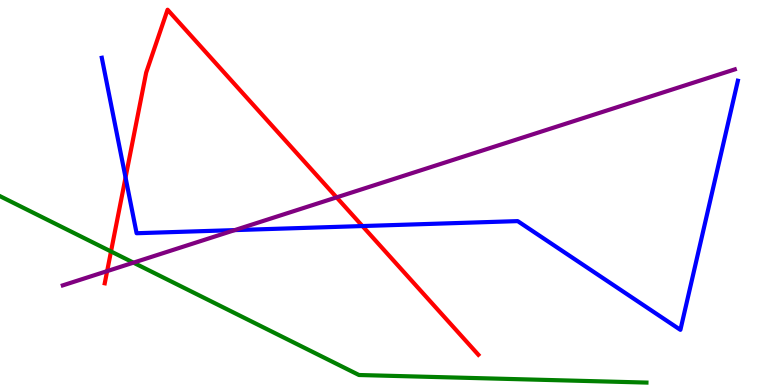[{'lines': ['blue', 'red'], 'intersections': [{'x': 1.62, 'y': 5.39}, {'x': 4.68, 'y': 4.13}]}, {'lines': ['green', 'red'], 'intersections': [{'x': 1.43, 'y': 3.47}]}, {'lines': ['purple', 'red'], 'intersections': [{'x': 1.38, 'y': 2.96}, {'x': 4.34, 'y': 4.87}]}, {'lines': ['blue', 'green'], 'intersections': []}, {'lines': ['blue', 'purple'], 'intersections': [{'x': 3.03, 'y': 4.02}]}, {'lines': ['green', 'purple'], 'intersections': [{'x': 1.72, 'y': 3.18}]}]